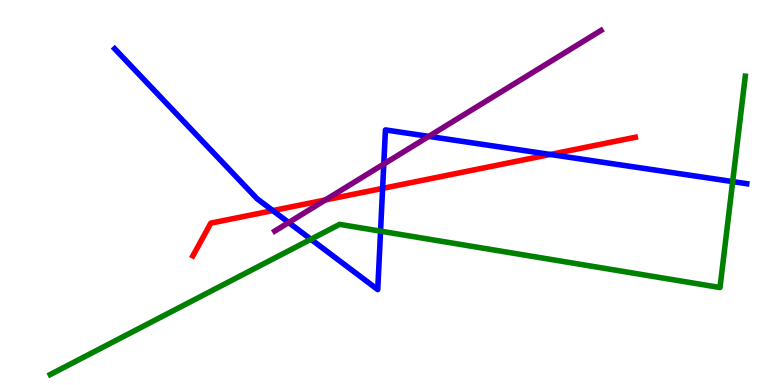[{'lines': ['blue', 'red'], 'intersections': [{'x': 3.52, 'y': 4.53}, {'x': 4.94, 'y': 5.11}, {'x': 7.1, 'y': 5.99}]}, {'lines': ['green', 'red'], 'intersections': []}, {'lines': ['purple', 'red'], 'intersections': [{'x': 4.2, 'y': 4.81}]}, {'lines': ['blue', 'green'], 'intersections': [{'x': 4.01, 'y': 3.79}, {'x': 4.91, 'y': 4.0}, {'x': 9.45, 'y': 5.28}]}, {'lines': ['blue', 'purple'], 'intersections': [{'x': 3.72, 'y': 4.22}, {'x': 4.95, 'y': 5.74}, {'x': 5.53, 'y': 6.46}]}, {'lines': ['green', 'purple'], 'intersections': []}]